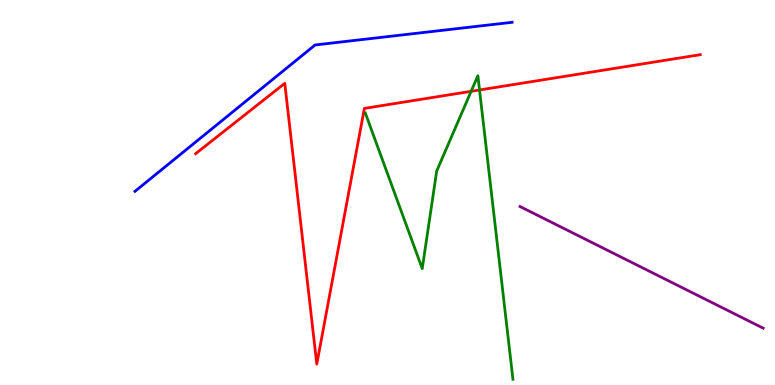[{'lines': ['blue', 'red'], 'intersections': []}, {'lines': ['green', 'red'], 'intersections': [{'x': 6.08, 'y': 7.63}, {'x': 6.19, 'y': 7.66}]}, {'lines': ['purple', 'red'], 'intersections': []}, {'lines': ['blue', 'green'], 'intersections': []}, {'lines': ['blue', 'purple'], 'intersections': []}, {'lines': ['green', 'purple'], 'intersections': []}]